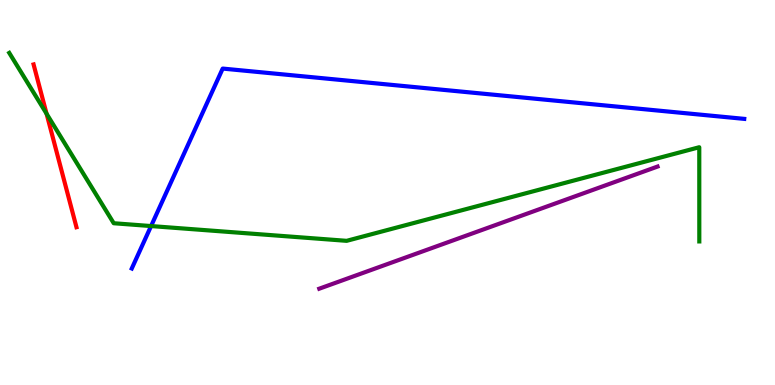[{'lines': ['blue', 'red'], 'intersections': []}, {'lines': ['green', 'red'], 'intersections': [{'x': 0.601, 'y': 7.05}]}, {'lines': ['purple', 'red'], 'intersections': []}, {'lines': ['blue', 'green'], 'intersections': [{'x': 1.95, 'y': 4.13}]}, {'lines': ['blue', 'purple'], 'intersections': []}, {'lines': ['green', 'purple'], 'intersections': []}]